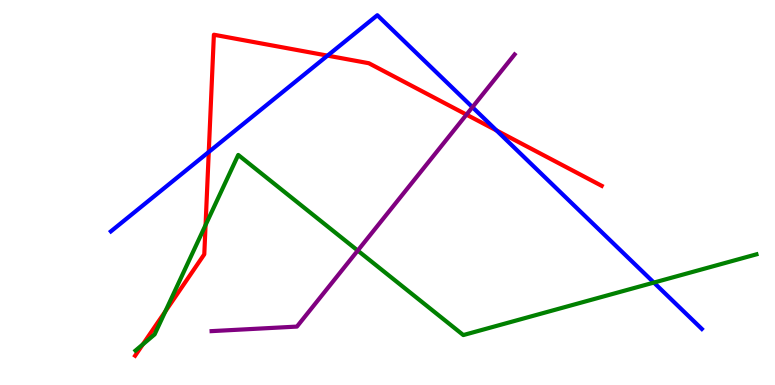[{'lines': ['blue', 'red'], 'intersections': [{'x': 2.69, 'y': 6.05}, {'x': 4.23, 'y': 8.56}, {'x': 6.41, 'y': 6.61}]}, {'lines': ['green', 'red'], 'intersections': [{'x': 1.84, 'y': 1.06}, {'x': 2.13, 'y': 1.91}, {'x': 2.65, 'y': 4.15}]}, {'lines': ['purple', 'red'], 'intersections': [{'x': 6.02, 'y': 7.02}]}, {'lines': ['blue', 'green'], 'intersections': [{'x': 8.44, 'y': 2.66}]}, {'lines': ['blue', 'purple'], 'intersections': [{'x': 6.1, 'y': 7.22}]}, {'lines': ['green', 'purple'], 'intersections': [{'x': 4.62, 'y': 3.49}]}]